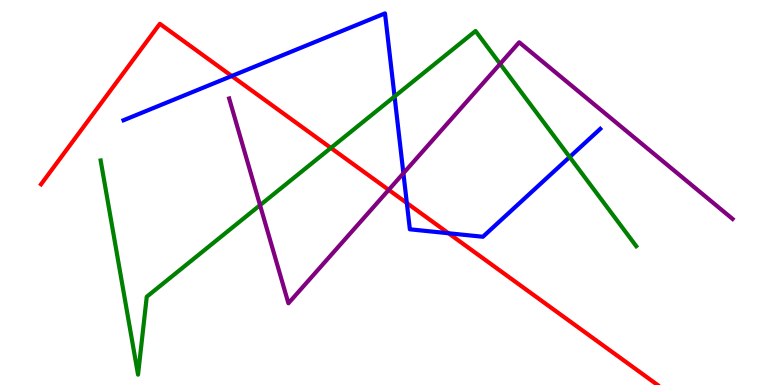[{'lines': ['blue', 'red'], 'intersections': [{'x': 2.99, 'y': 8.03}, {'x': 5.25, 'y': 4.73}, {'x': 5.79, 'y': 3.94}]}, {'lines': ['green', 'red'], 'intersections': [{'x': 4.27, 'y': 6.16}]}, {'lines': ['purple', 'red'], 'intersections': [{'x': 5.02, 'y': 5.07}]}, {'lines': ['blue', 'green'], 'intersections': [{'x': 5.09, 'y': 7.49}, {'x': 7.35, 'y': 5.92}]}, {'lines': ['blue', 'purple'], 'intersections': [{'x': 5.21, 'y': 5.5}]}, {'lines': ['green', 'purple'], 'intersections': [{'x': 3.36, 'y': 4.67}, {'x': 6.45, 'y': 8.34}]}]